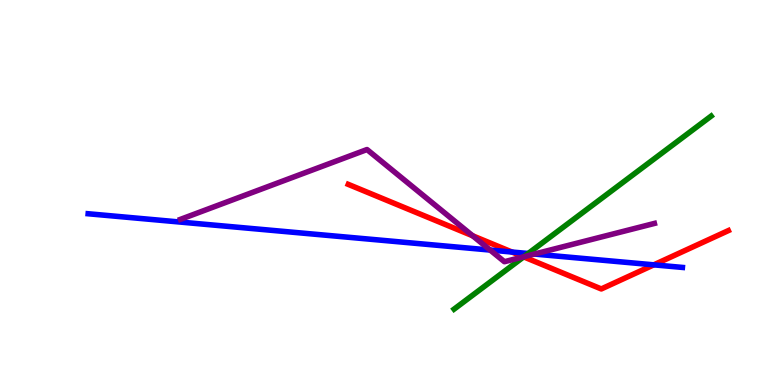[{'lines': ['blue', 'red'], 'intersections': [{'x': 6.61, 'y': 3.45}, {'x': 8.44, 'y': 3.12}]}, {'lines': ['green', 'red'], 'intersections': [{'x': 6.76, 'y': 3.33}]}, {'lines': ['purple', 'red'], 'intersections': [{'x': 6.1, 'y': 3.88}, {'x': 6.76, 'y': 3.33}]}, {'lines': ['blue', 'green'], 'intersections': [{'x': 6.82, 'y': 3.42}]}, {'lines': ['blue', 'purple'], 'intersections': [{'x': 6.32, 'y': 3.5}, {'x': 6.9, 'y': 3.4}]}, {'lines': ['green', 'purple'], 'intersections': [{'x': 6.76, 'y': 3.33}]}]